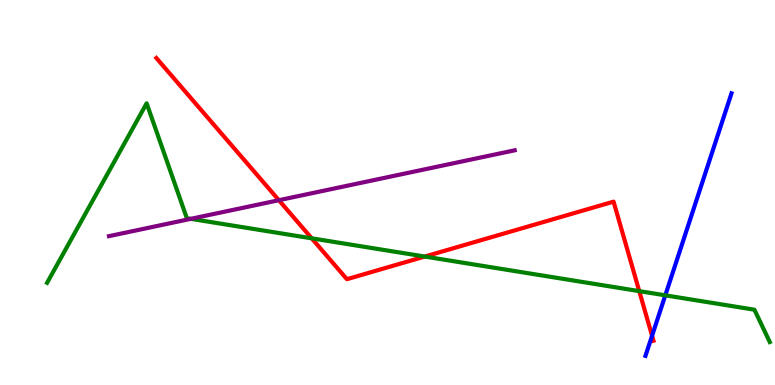[{'lines': ['blue', 'red'], 'intersections': [{'x': 8.41, 'y': 1.28}]}, {'lines': ['green', 'red'], 'intersections': [{'x': 4.02, 'y': 3.81}, {'x': 5.48, 'y': 3.34}, {'x': 8.25, 'y': 2.44}]}, {'lines': ['purple', 'red'], 'intersections': [{'x': 3.6, 'y': 4.8}]}, {'lines': ['blue', 'green'], 'intersections': [{'x': 8.58, 'y': 2.33}]}, {'lines': ['blue', 'purple'], 'intersections': []}, {'lines': ['green', 'purple'], 'intersections': [{'x': 2.46, 'y': 4.32}]}]